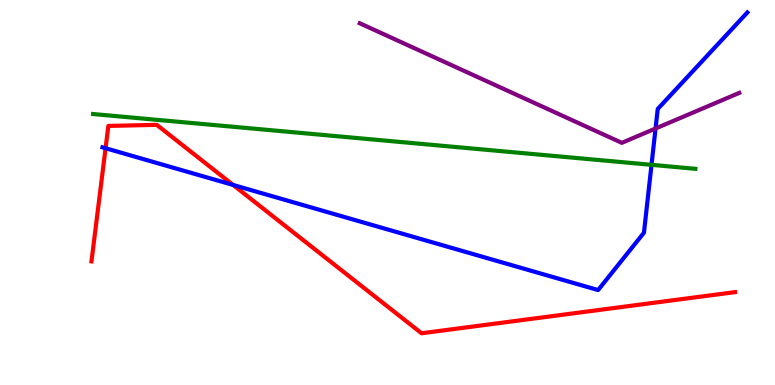[{'lines': ['blue', 'red'], 'intersections': [{'x': 1.36, 'y': 6.15}, {'x': 3.01, 'y': 5.2}]}, {'lines': ['green', 'red'], 'intersections': []}, {'lines': ['purple', 'red'], 'intersections': []}, {'lines': ['blue', 'green'], 'intersections': [{'x': 8.41, 'y': 5.72}]}, {'lines': ['blue', 'purple'], 'intersections': [{'x': 8.46, 'y': 6.66}]}, {'lines': ['green', 'purple'], 'intersections': []}]